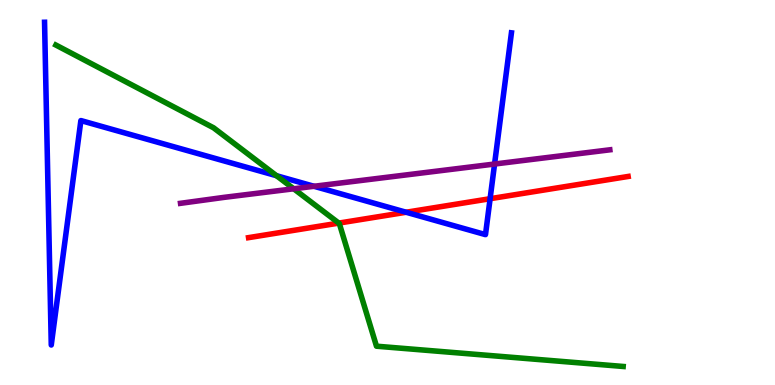[{'lines': ['blue', 'red'], 'intersections': [{'x': 5.24, 'y': 4.49}, {'x': 6.32, 'y': 4.84}]}, {'lines': ['green', 'red'], 'intersections': [{'x': 4.37, 'y': 4.21}]}, {'lines': ['purple', 'red'], 'intersections': []}, {'lines': ['blue', 'green'], 'intersections': [{'x': 3.57, 'y': 5.44}]}, {'lines': ['blue', 'purple'], 'intersections': [{'x': 4.05, 'y': 5.16}, {'x': 6.38, 'y': 5.74}]}, {'lines': ['green', 'purple'], 'intersections': [{'x': 3.79, 'y': 5.1}]}]